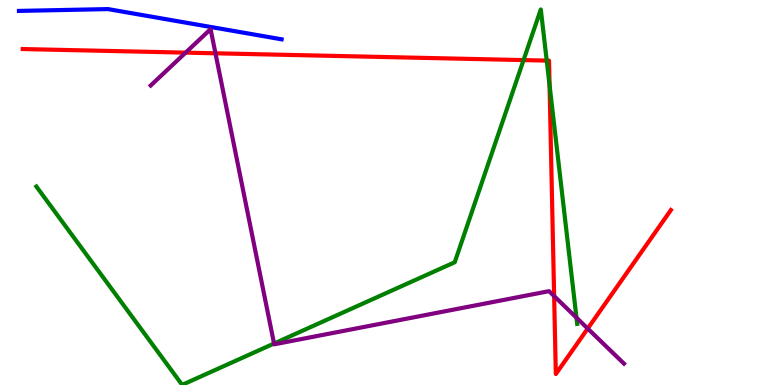[{'lines': ['blue', 'red'], 'intersections': []}, {'lines': ['green', 'red'], 'intersections': [{'x': 6.76, 'y': 8.44}, {'x': 7.05, 'y': 8.43}, {'x': 7.09, 'y': 7.79}]}, {'lines': ['purple', 'red'], 'intersections': [{'x': 2.4, 'y': 8.63}, {'x': 2.78, 'y': 8.62}, {'x': 7.15, 'y': 2.31}, {'x': 7.58, 'y': 1.47}]}, {'lines': ['blue', 'green'], 'intersections': []}, {'lines': ['blue', 'purple'], 'intersections': []}, {'lines': ['green', 'purple'], 'intersections': [{'x': 3.54, 'y': 1.08}, {'x': 7.44, 'y': 1.75}]}]